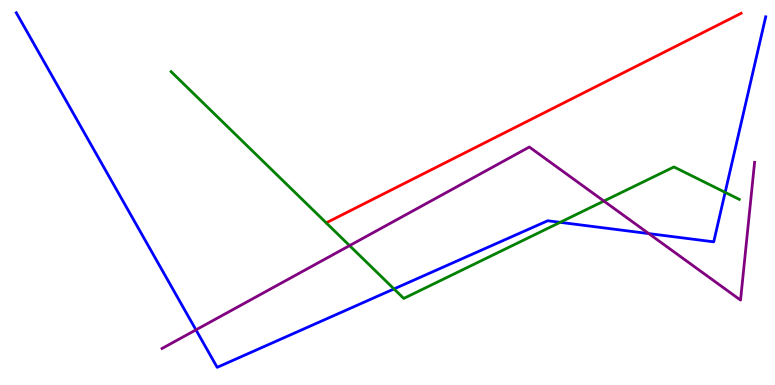[{'lines': ['blue', 'red'], 'intersections': []}, {'lines': ['green', 'red'], 'intersections': []}, {'lines': ['purple', 'red'], 'intersections': []}, {'lines': ['blue', 'green'], 'intersections': [{'x': 5.08, 'y': 2.5}, {'x': 7.23, 'y': 4.22}, {'x': 9.36, 'y': 5.0}]}, {'lines': ['blue', 'purple'], 'intersections': [{'x': 2.53, 'y': 1.43}, {'x': 8.37, 'y': 3.93}]}, {'lines': ['green', 'purple'], 'intersections': [{'x': 4.51, 'y': 3.62}, {'x': 7.79, 'y': 4.78}]}]